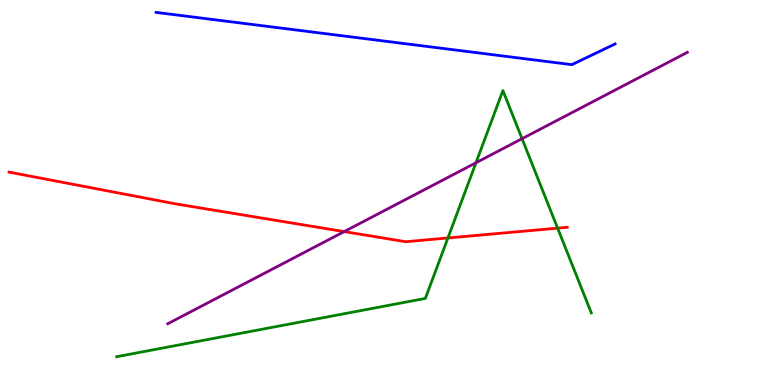[{'lines': ['blue', 'red'], 'intersections': []}, {'lines': ['green', 'red'], 'intersections': [{'x': 5.78, 'y': 3.82}, {'x': 7.2, 'y': 4.07}]}, {'lines': ['purple', 'red'], 'intersections': [{'x': 4.44, 'y': 3.98}]}, {'lines': ['blue', 'green'], 'intersections': []}, {'lines': ['blue', 'purple'], 'intersections': []}, {'lines': ['green', 'purple'], 'intersections': [{'x': 6.14, 'y': 5.77}, {'x': 6.74, 'y': 6.4}]}]